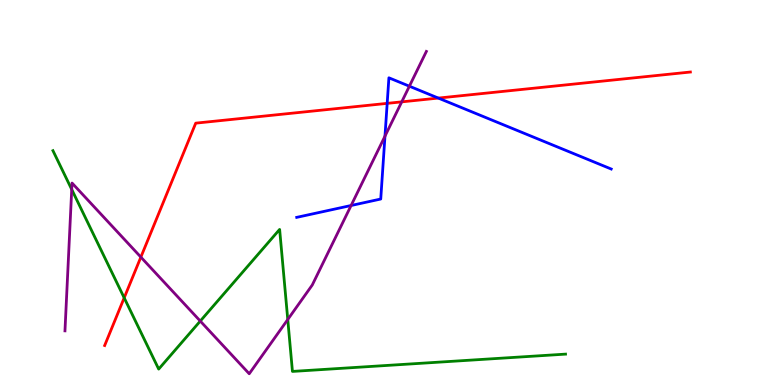[{'lines': ['blue', 'red'], 'intersections': [{'x': 5.0, 'y': 7.32}, {'x': 5.66, 'y': 7.45}]}, {'lines': ['green', 'red'], 'intersections': [{'x': 1.6, 'y': 2.26}]}, {'lines': ['purple', 'red'], 'intersections': [{'x': 1.82, 'y': 3.32}, {'x': 5.18, 'y': 7.35}]}, {'lines': ['blue', 'green'], 'intersections': []}, {'lines': ['blue', 'purple'], 'intersections': [{'x': 4.53, 'y': 4.66}, {'x': 4.97, 'y': 6.46}, {'x': 5.28, 'y': 7.76}]}, {'lines': ['green', 'purple'], 'intersections': [{'x': 0.925, 'y': 5.08}, {'x': 2.58, 'y': 1.66}, {'x': 3.71, 'y': 1.7}]}]